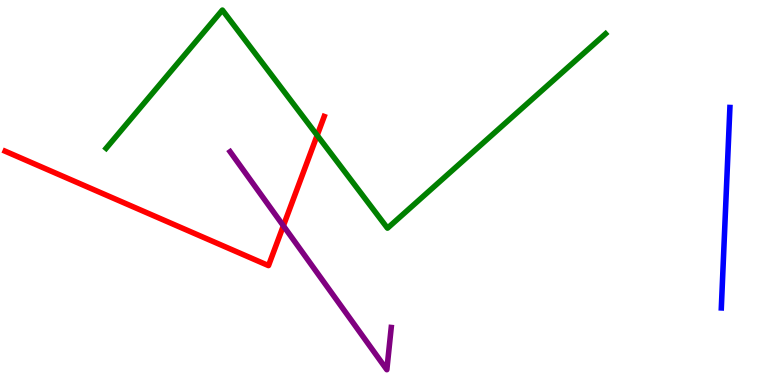[{'lines': ['blue', 'red'], 'intersections': []}, {'lines': ['green', 'red'], 'intersections': [{'x': 4.09, 'y': 6.49}]}, {'lines': ['purple', 'red'], 'intersections': [{'x': 3.66, 'y': 4.14}]}, {'lines': ['blue', 'green'], 'intersections': []}, {'lines': ['blue', 'purple'], 'intersections': []}, {'lines': ['green', 'purple'], 'intersections': []}]